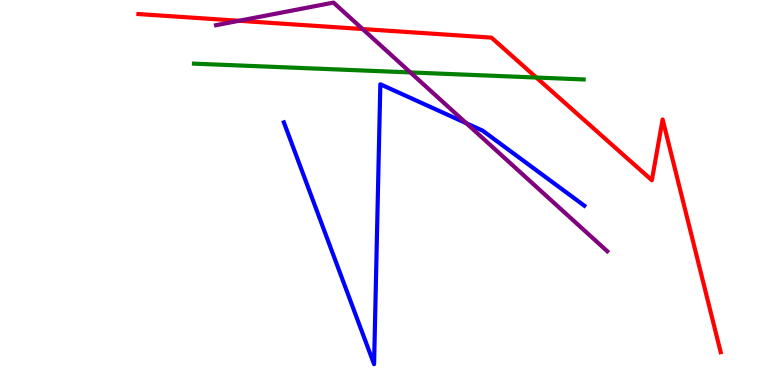[{'lines': ['blue', 'red'], 'intersections': []}, {'lines': ['green', 'red'], 'intersections': [{'x': 6.92, 'y': 7.99}]}, {'lines': ['purple', 'red'], 'intersections': [{'x': 3.08, 'y': 9.46}, {'x': 4.68, 'y': 9.25}]}, {'lines': ['blue', 'green'], 'intersections': []}, {'lines': ['blue', 'purple'], 'intersections': [{'x': 6.02, 'y': 6.8}]}, {'lines': ['green', 'purple'], 'intersections': [{'x': 5.3, 'y': 8.12}]}]